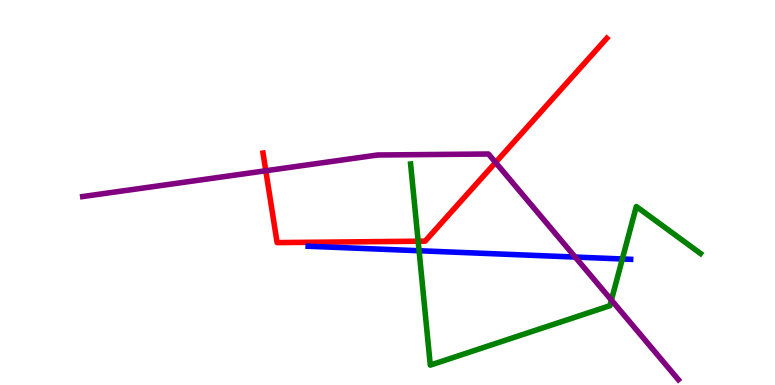[{'lines': ['blue', 'red'], 'intersections': []}, {'lines': ['green', 'red'], 'intersections': [{'x': 5.4, 'y': 3.73}]}, {'lines': ['purple', 'red'], 'intersections': [{'x': 3.43, 'y': 5.56}, {'x': 6.39, 'y': 5.78}]}, {'lines': ['blue', 'green'], 'intersections': [{'x': 5.41, 'y': 3.49}, {'x': 8.03, 'y': 3.27}]}, {'lines': ['blue', 'purple'], 'intersections': [{'x': 7.42, 'y': 3.32}]}, {'lines': ['green', 'purple'], 'intersections': [{'x': 7.89, 'y': 2.21}]}]